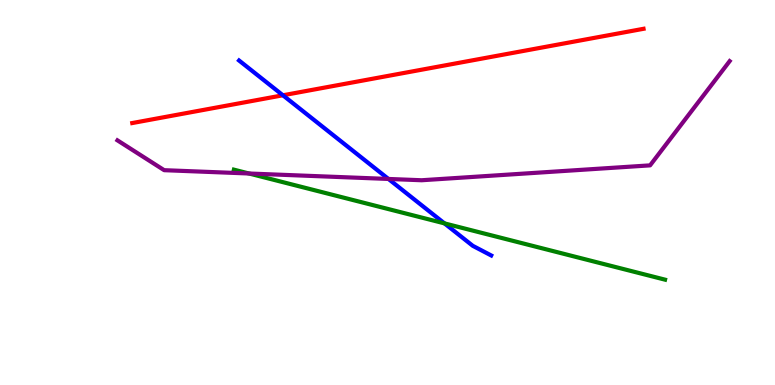[{'lines': ['blue', 'red'], 'intersections': [{'x': 3.65, 'y': 7.53}]}, {'lines': ['green', 'red'], 'intersections': []}, {'lines': ['purple', 'red'], 'intersections': []}, {'lines': ['blue', 'green'], 'intersections': [{'x': 5.74, 'y': 4.2}]}, {'lines': ['blue', 'purple'], 'intersections': [{'x': 5.01, 'y': 5.35}]}, {'lines': ['green', 'purple'], 'intersections': [{'x': 3.21, 'y': 5.49}]}]